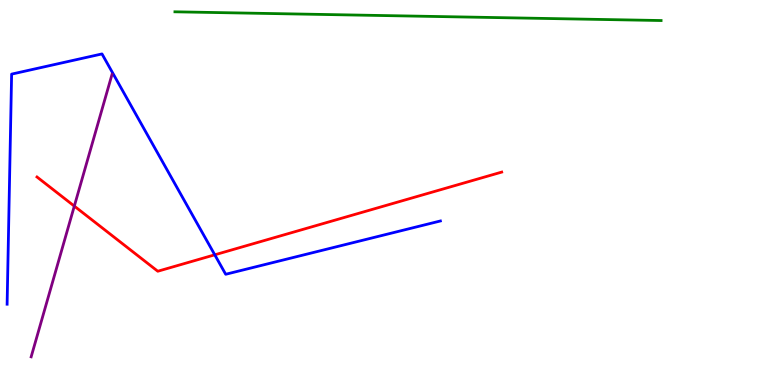[{'lines': ['blue', 'red'], 'intersections': [{'x': 2.77, 'y': 3.38}]}, {'lines': ['green', 'red'], 'intersections': []}, {'lines': ['purple', 'red'], 'intersections': [{'x': 0.959, 'y': 4.65}]}, {'lines': ['blue', 'green'], 'intersections': []}, {'lines': ['blue', 'purple'], 'intersections': []}, {'lines': ['green', 'purple'], 'intersections': []}]